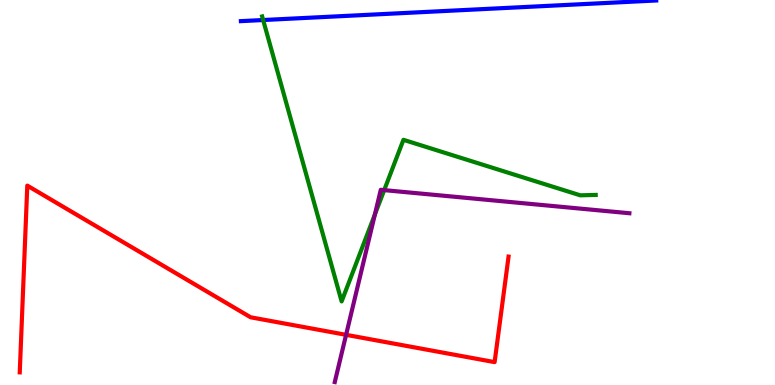[{'lines': ['blue', 'red'], 'intersections': []}, {'lines': ['green', 'red'], 'intersections': []}, {'lines': ['purple', 'red'], 'intersections': [{'x': 4.47, 'y': 1.3}]}, {'lines': ['blue', 'green'], 'intersections': [{'x': 3.4, 'y': 9.48}]}, {'lines': ['blue', 'purple'], 'intersections': []}, {'lines': ['green', 'purple'], 'intersections': [{'x': 4.84, 'y': 4.43}, {'x': 4.96, 'y': 5.06}]}]